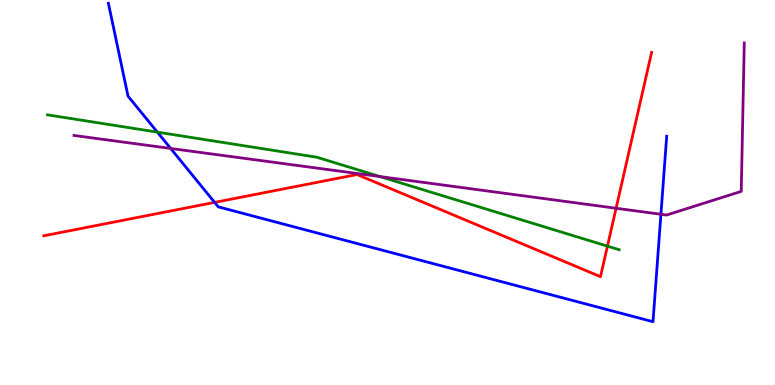[{'lines': ['blue', 'red'], 'intersections': [{'x': 2.77, 'y': 4.74}]}, {'lines': ['green', 'red'], 'intersections': [{'x': 7.84, 'y': 3.61}]}, {'lines': ['purple', 'red'], 'intersections': [{'x': 7.95, 'y': 4.59}]}, {'lines': ['blue', 'green'], 'intersections': [{'x': 2.03, 'y': 6.57}]}, {'lines': ['blue', 'purple'], 'intersections': [{'x': 2.2, 'y': 6.14}, {'x': 8.53, 'y': 4.43}]}, {'lines': ['green', 'purple'], 'intersections': [{'x': 4.9, 'y': 5.41}]}]